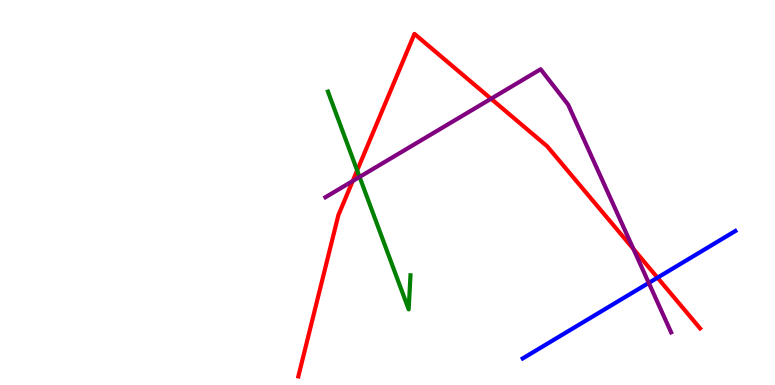[{'lines': ['blue', 'red'], 'intersections': [{'x': 8.48, 'y': 2.79}]}, {'lines': ['green', 'red'], 'intersections': [{'x': 4.61, 'y': 5.57}]}, {'lines': ['purple', 'red'], 'intersections': [{'x': 4.55, 'y': 5.3}, {'x': 6.34, 'y': 7.43}, {'x': 8.17, 'y': 3.53}]}, {'lines': ['blue', 'green'], 'intersections': []}, {'lines': ['blue', 'purple'], 'intersections': [{'x': 8.37, 'y': 2.65}]}, {'lines': ['green', 'purple'], 'intersections': [{'x': 4.64, 'y': 5.4}]}]